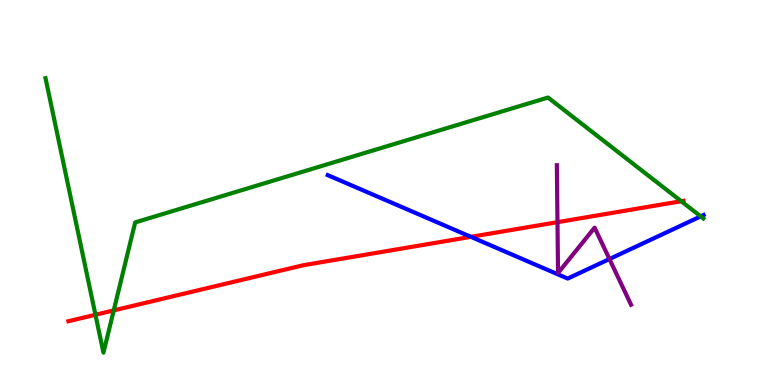[{'lines': ['blue', 'red'], 'intersections': [{'x': 6.08, 'y': 3.85}]}, {'lines': ['green', 'red'], 'intersections': [{'x': 1.23, 'y': 1.82}, {'x': 1.47, 'y': 1.94}, {'x': 8.79, 'y': 4.77}]}, {'lines': ['purple', 'red'], 'intersections': [{'x': 7.19, 'y': 4.23}]}, {'lines': ['blue', 'green'], 'intersections': [{'x': 9.04, 'y': 4.38}]}, {'lines': ['blue', 'purple'], 'intersections': [{'x': 7.86, 'y': 3.27}]}, {'lines': ['green', 'purple'], 'intersections': []}]